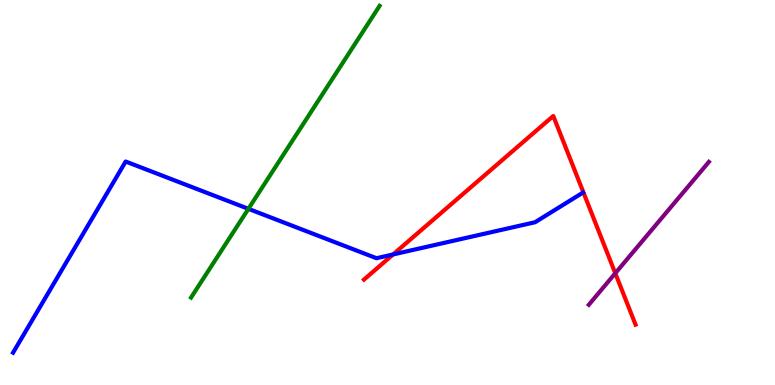[{'lines': ['blue', 'red'], 'intersections': [{'x': 5.07, 'y': 3.39}]}, {'lines': ['green', 'red'], 'intersections': []}, {'lines': ['purple', 'red'], 'intersections': [{'x': 7.94, 'y': 2.9}]}, {'lines': ['blue', 'green'], 'intersections': [{'x': 3.21, 'y': 4.58}]}, {'lines': ['blue', 'purple'], 'intersections': []}, {'lines': ['green', 'purple'], 'intersections': []}]